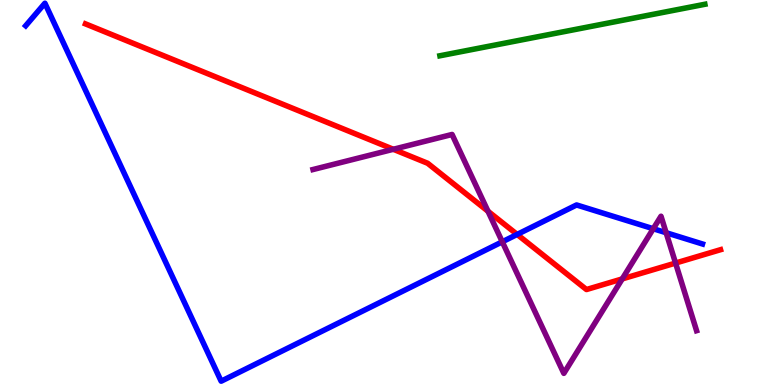[{'lines': ['blue', 'red'], 'intersections': [{'x': 6.67, 'y': 3.91}]}, {'lines': ['green', 'red'], 'intersections': []}, {'lines': ['purple', 'red'], 'intersections': [{'x': 5.07, 'y': 6.12}, {'x': 6.3, 'y': 4.51}, {'x': 8.03, 'y': 2.76}, {'x': 8.72, 'y': 3.17}]}, {'lines': ['blue', 'green'], 'intersections': []}, {'lines': ['blue', 'purple'], 'intersections': [{'x': 6.48, 'y': 3.72}, {'x': 8.43, 'y': 4.06}, {'x': 8.6, 'y': 3.96}]}, {'lines': ['green', 'purple'], 'intersections': []}]